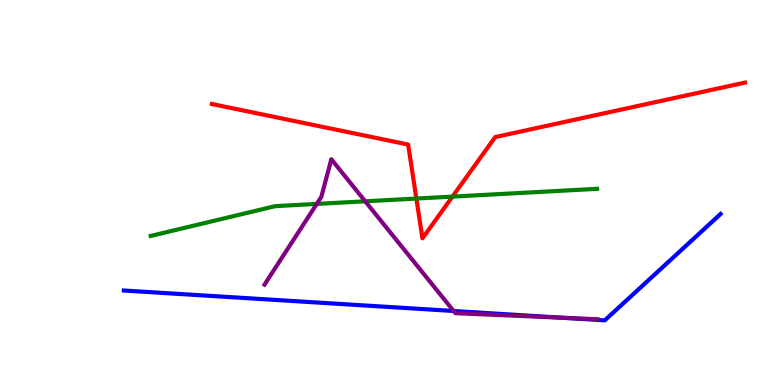[{'lines': ['blue', 'red'], 'intersections': []}, {'lines': ['green', 'red'], 'intersections': [{'x': 5.37, 'y': 4.84}, {'x': 5.84, 'y': 4.89}]}, {'lines': ['purple', 'red'], 'intersections': []}, {'lines': ['blue', 'green'], 'intersections': []}, {'lines': ['blue', 'purple'], 'intersections': [{'x': 5.85, 'y': 1.92}, {'x': 7.26, 'y': 1.75}]}, {'lines': ['green', 'purple'], 'intersections': [{'x': 4.09, 'y': 4.7}, {'x': 4.71, 'y': 4.77}]}]